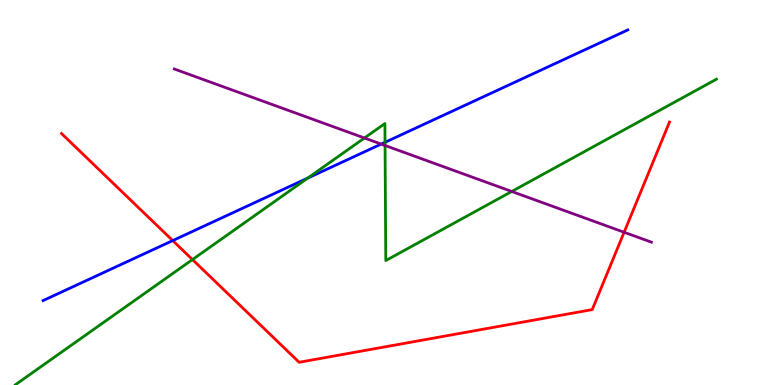[{'lines': ['blue', 'red'], 'intersections': [{'x': 2.23, 'y': 3.75}]}, {'lines': ['green', 'red'], 'intersections': [{'x': 2.48, 'y': 3.26}]}, {'lines': ['purple', 'red'], 'intersections': [{'x': 8.05, 'y': 3.97}]}, {'lines': ['blue', 'green'], 'intersections': [{'x': 3.97, 'y': 5.37}, {'x': 4.97, 'y': 6.3}]}, {'lines': ['blue', 'purple'], 'intersections': [{'x': 4.92, 'y': 6.26}]}, {'lines': ['green', 'purple'], 'intersections': [{'x': 4.7, 'y': 6.42}, {'x': 4.97, 'y': 6.22}, {'x': 6.6, 'y': 5.03}]}]